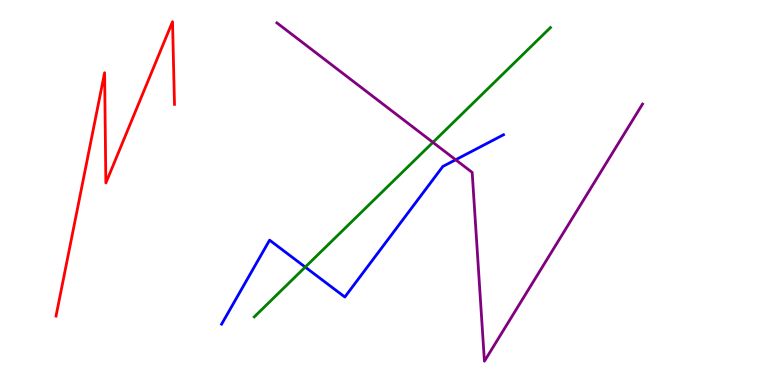[{'lines': ['blue', 'red'], 'intersections': []}, {'lines': ['green', 'red'], 'intersections': []}, {'lines': ['purple', 'red'], 'intersections': []}, {'lines': ['blue', 'green'], 'intersections': [{'x': 3.94, 'y': 3.06}]}, {'lines': ['blue', 'purple'], 'intersections': [{'x': 5.88, 'y': 5.85}]}, {'lines': ['green', 'purple'], 'intersections': [{'x': 5.59, 'y': 6.3}]}]